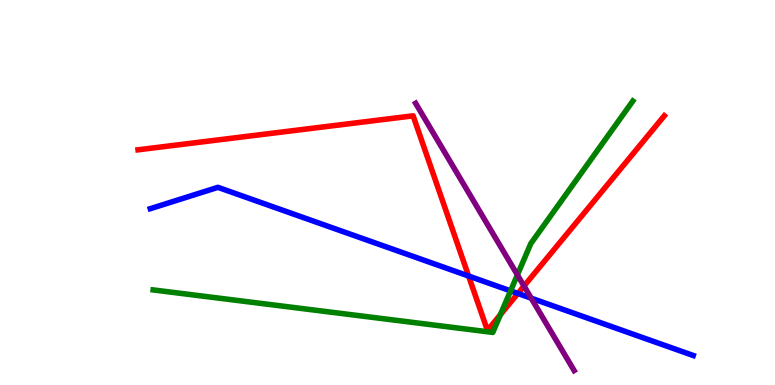[{'lines': ['blue', 'red'], 'intersections': [{'x': 6.05, 'y': 2.83}, {'x': 6.68, 'y': 2.38}]}, {'lines': ['green', 'red'], 'intersections': [{'x': 6.46, 'y': 1.83}]}, {'lines': ['purple', 'red'], 'intersections': [{'x': 6.76, 'y': 2.57}]}, {'lines': ['blue', 'green'], 'intersections': [{'x': 6.59, 'y': 2.45}]}, {'lines': ['blue', 'purple'], 'intersections': [{'x': 6.85, 'y': 2.26}]}, {'lines': ['green', 'purple'], 'intersections': [{'x': 6.68, 'y': 2.86}]}]